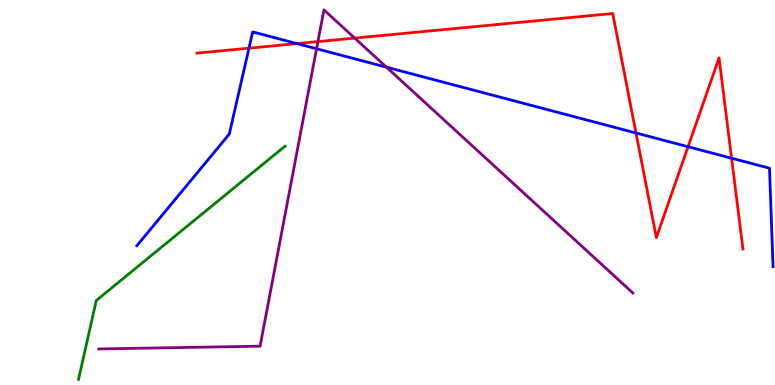[{'lines': ['blue', 'red'], 'intersections': [{'x': 3.21, 'y': 8.75}, {'x': 3.83, 'y': 8.87}, {'x': 8.21, 'y': 6.55}, {'x': 8.88, 'y': 6.19}, {'x': 9.44, 'y': 5.89}]}, {'lines': ['green', 'red'], 'intersections': []}, {'lines': ['purple', 'red'], 'intersections': [{'x': 4.1, 'y': 8.92}, {'x': 4.58, 'y': 9.01}]}, {'lines': ['blue', 'green'], 'intersections': []}, {'lines': ['blue', 'purple'], 'intersections': [{'x': 4.08, 'y': 8.73}, {'x': 4.99, 'y': 8.26}]}, {'lines': ['green', 'purple'], 'intersections': []}]